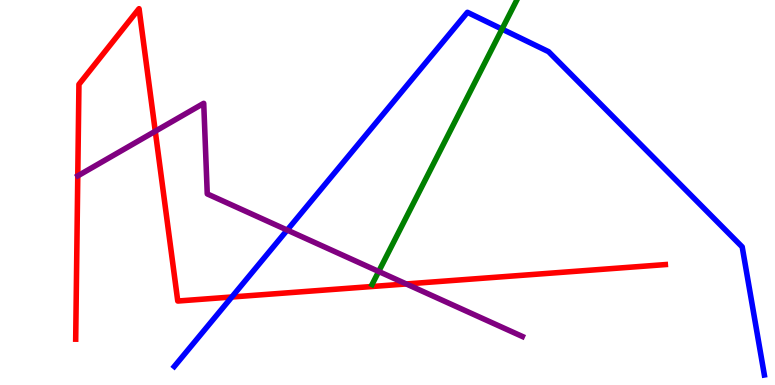[{'lines': ['blue', 'red'], 'intersections': [{'x': 2.99, 'y': 2.29}]}, {'lines': ['green', 'red'], 'intersections': []}, {'lines': ['purple', 'red'], 'intersections': [{'x': 2.0, 'y': 6.59}, {'x': 5.24, 'y': 2.62}]}, {'lines': ['blue', 'green'], 'intersections': [{'x': 6.48, 'y': 9.24}]}, {'lines': ['blue', 'purple'], 'intersections': [{'x': 3.71, 'y': 4.02}]}, {'lines': ['green', 'purple'], 'intersections': [{'x': 4.89, 'y': 2.95}]}]